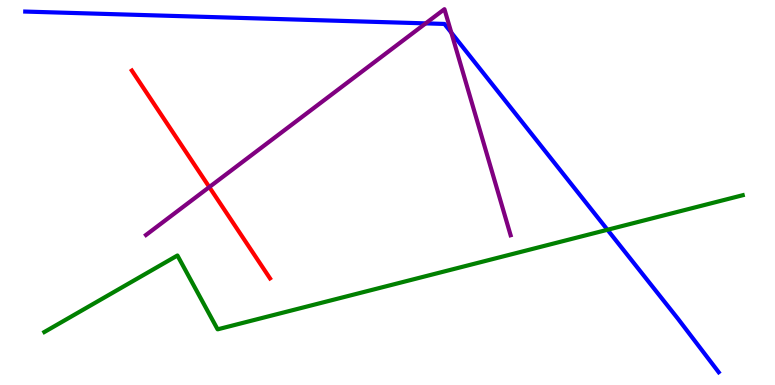[{'lines': ['blue', 'red'], 'intersections': []}, {'lines': ['green', 'red'], 'intersections': []}, {'lines': ['purple', 'red'], 'intersections': [{'x': 2.7, 'y': 5.14}]}, {'lines': ['blue', 'green'], 'intersections': [{'x': 7.84, 'y': 4.03}]}, {'lines': ['blue', 'purple'], 'intersections': [{'x': 5.49, 'y': 9.39}, {'x': 5.82, 'y': 9.15}]}, {'lines': ['green', 'purple'], 'intersections': []}]